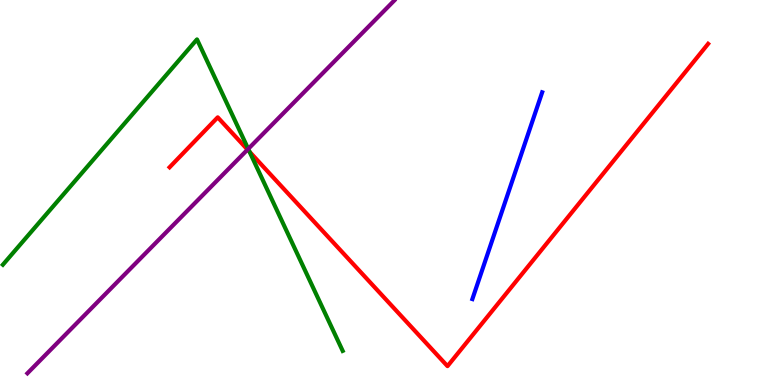[{'lines': ['blue', 'red'], 'intersections': []}, {'lines': ['green', 'red'], 'intersections': [{'x': 3.22, 'y': 6.06}]}, {'lines': ['purple', 'red'], 'intersections': [{'x': 3.19, 'y': 6.11}]}, {'lines': ['blue', 'green'], 'intersections': []}, {'lines': ['blue', 'purple'], 'intersections': []}, {'lines': ['green', 'purple'], 'intersections': [{'x': 3.2, 'y': 6.13}]}]